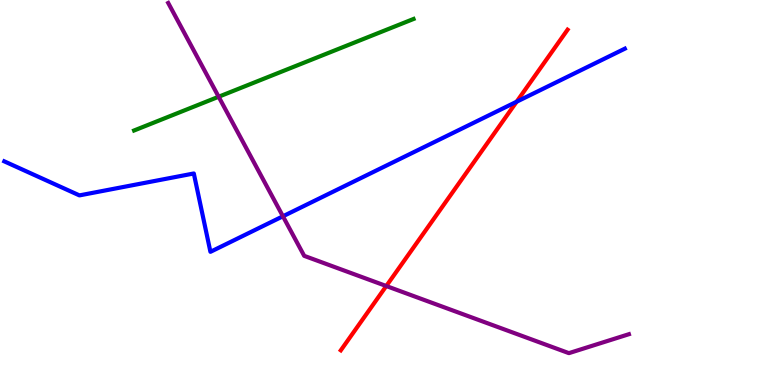[{'lines': ['blue', 'red'], 'intersections': [{'x': 6.67, 'y': 7.36}]}, {'lines': ['green', 'red'], 'intersections': []}, {'lines': ['purple', 'red'], 'intersections': [{'x': 4.98, 'y': 2.57}]}, {'lines': ['blue', 'green'], 'intersections': []}, {'lines': ['blue', 'purple'], 'intersections': [{'x': 3.65, 'y': 4.38}]}, {'lines': ['green', 'purple'], 'intersections': [{'x': 2.82, 'y': 7.49}]}]